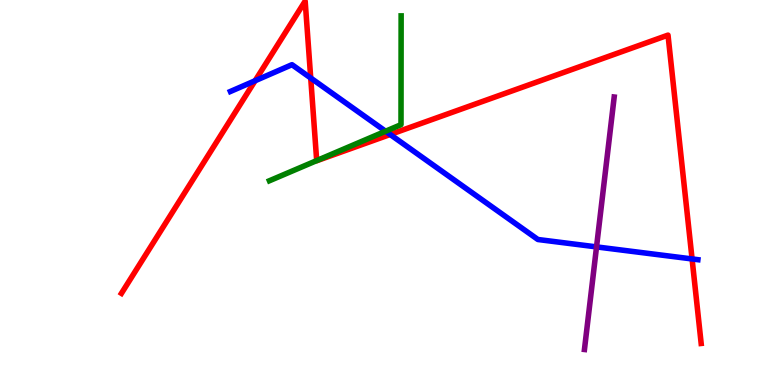[{'lines': ['blue', 'red'], 'intersections': [{'x': 3.29, 'y': 7.9}, {'x': 4.01, 'y': 7.97}, {'x': 5.03, 'y': 6.51}, {'x': 8.93, 'y': 3.27}]}, {'lines': ['green', 'red'], 'intersections': [{'x': 4.09, 'y': 5.83}]}, {'lines': ['purple', 'red'], 'intersections': []}, {'lines': ['blue', 'green'], 'intersections': [{'x': 4.98, 'y': 6.59}]}, {'lines': ['blue', 'purple'], 'intersections': [{'x': 7.7, 'y': 3.59}]}, {'lines': ['green', 'purple'], 'intersections': []}]